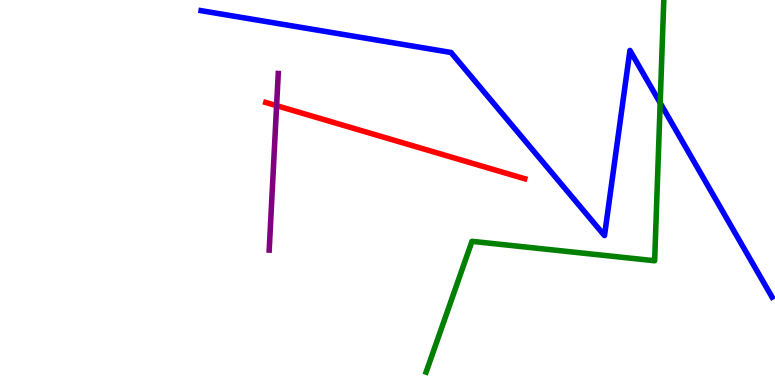[{'lines': ['blue', 'red'], 'intersections': []}, {'lines': ['green', 'red'], 'intersections': []}, {'lines': ['purple', 'red'], 'intersections': [{'x': 3.57, 'y': 7.26}]}, {'lines': ['blue', 'green'], 'intersections': [{'x': 8.52, 'y': 7.33}]}, {'lines': ['blue', 'purple'], 'intersections': []}, {'lines': ['green', 'purple'], 'intersections': []}]